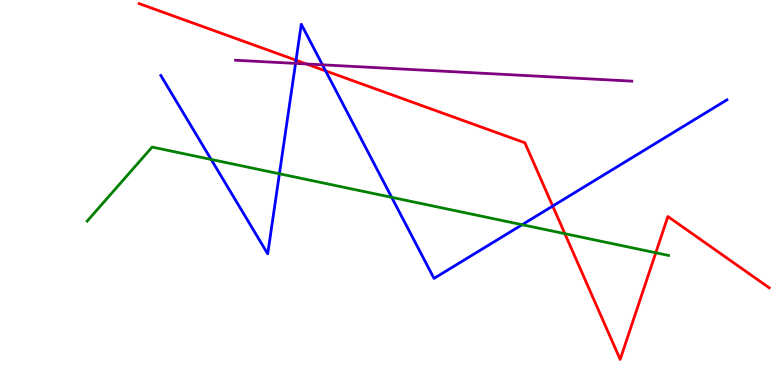[{'lines': ['blue', 'red'], 'intersections': [{'x': 3.82, 'y': 8.44}, {'x': 4.2, 'y': 8.16}, {'x': 7.13, 'y': 4.65}]}, {'lines': ['green', 'red'], 'intersections': [{'x': 7.29, 'y': 3.93}, {'x': 8.46, 'y': 3.43}]}, {'lines': ['purple', 'red'], 'intersections': [{'x': 3.95, 'y': 8.34}]}, {'lines': ['blue', 'green'], 'intersections': [{'x': 2.72, 'y': 5.86}, {'x': 3.61, 'y': 5.49}, {'x': 5.05, 'y': 4.87}, {'x': 6.74, 'y': 4.16}]}, {'lines': ['blue', 'purple'], 'intersections': [{'x': 3.81, 'y': 8.35}, {'x': 4.16, 'y': 8.32}]}, {'lines': ['green', 'purple'], 'intersections': []}]